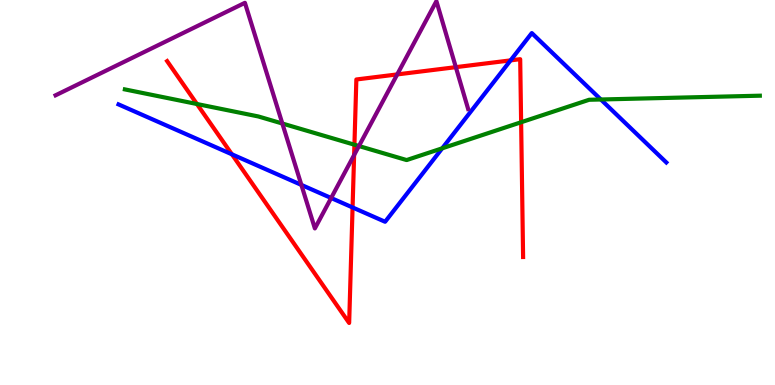[{'lines': ['blue', 'red'], 'intersections': [{'x': 2.99, 'y': 5.99}, {'x': 4.55, 'y': 4.61}, {'x': 6.59, 'y': 8.43}]}, {'lines': ['green', 'red'], 'intersections': [{'x': 2.54, 'y': 7.3}, {'x': 4.57, 'y': 6.24}, {'x': 6.72, 'y': 6.82}]}, {'lines': ['purple', 'red'], 'intersections': [{'x': 4.57, 'y': 5.97}, {'x': 5.13, 'y': 8.07}, {'x': 5.88, 'y': 8.26}]}, {'lines': ['blue', 'green'], 'intersections': [{'x': 5.71, 'y': 6.15}, {'x': 7.75, 'y': 7.42}]}, {'lines': ['blue', 'purple'], 'intersections': [{'x': 3.89, 'y': 5.2}, {'x': 4.27, 'y': 4.86}]}, {'lines': ['green', 'purple'], 'intersections': [{'x': 3.64, 'y': 6.79}, {'x': 4.63, 'y': 6.21}]}]